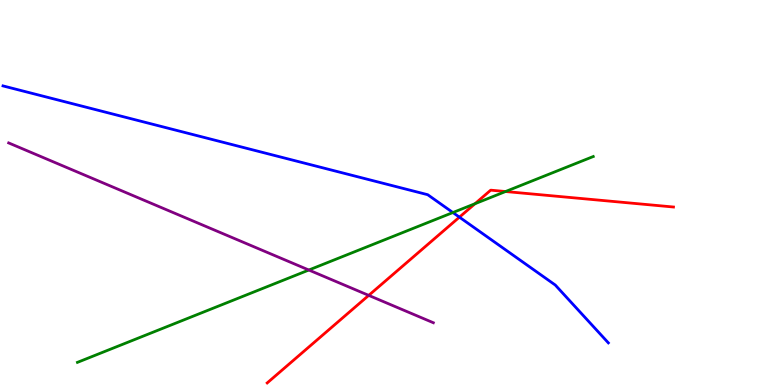[{'lines': ['blue', 'red'], 'intersections': [{'x': 5.93, 'y': 4.36}]}, {'lines': ['green', 'red'], 'intersections': [{'x': 6.13, 'y': 4.71}, {'x': 6.52, 'y': 5.03}]}, {'lines': ['purple', 'red'], 'intersections': [{'x': 4.76, 'y': 2.33}]}, {'lines': ['blue', 'green'], 'intersections': [{'x': 5.84, 'y': 4.48}]}, {'lines': ['blue', 'purple'], 'intersections': []}, {'lines': ['green', 'purple'], 'intersections': [{'x': 3.99, 'y': 2.99}]}]